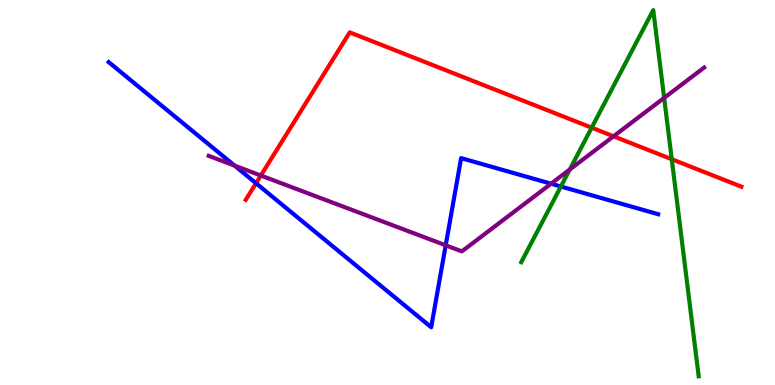[{'lines': ['blue', 'red'], 'intersections': [{'x': 3.3, 'y': 5.24}]}, {'lines': ['green', 'red'], 'intersections': [{'x': 7.63, 'y': 6.68}, {'x': 8.67, 'y': 5.86}]}, {'lines': ['purple', 'red'], 'intersections': [{'x': 3.37, 'y': 5.44}, {'x': 7.92, 'y': 6.46}]}, {'lines': ['blue', 'green'], 'intersections': [{'x': 7.24, 'y': 5.16}]}, {'lines': ['blue', 'purple'], 'intersections': [{'x': 3.03, 'y': 5.7}, {'x': 5.75, 'y': 3.63}, {'x': 7.11, 'y': 5.23}]}, {'lines': ['green', 'purple'], 'intersections': [{'x': 7.35, 'y': 5.6}, {'x': 8.57, 'y': 7.46}]}]